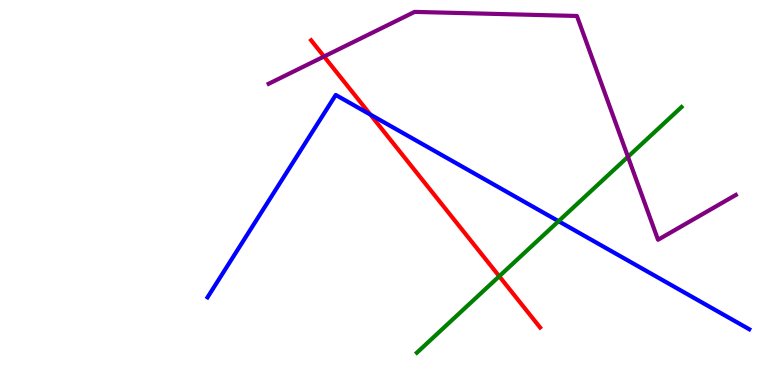[{'lines': ['blue', 'red'], 'intersections': [{'x': 4.78, 'y': 7.02}]}, {'lines': ['green', 'red'], 'intersections': [{'x': 6.44, 'y': 2.82}]}, {'lines': ['purple', 'red'], 'intersections': [{'x': 4.18, 'y': 8.53}]}, {'lines': ['blue', 'green'], 'intersections': [{'x': 7.21, 'y': 4.25}]}, {'lines': ['blue', 'purple'], 'intersections': []}, {'lines': ['green', 'purple'], 'intersections': [{'x': 8.1, 'y': 5.93}]}]